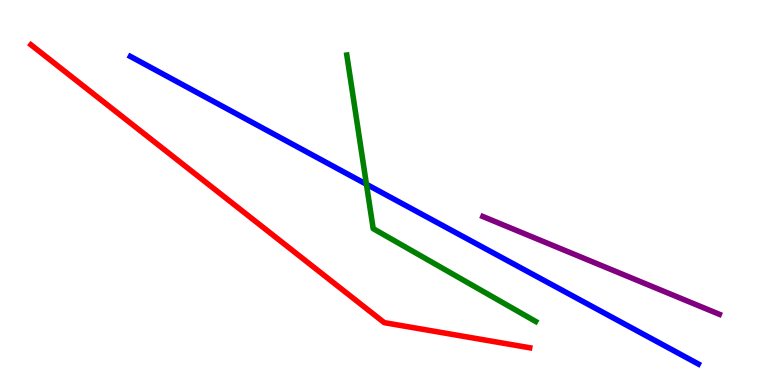[{'lines': ['blue', 'red'], 'intersections': []}, {'lines': ['green', 'red'], 'intersections': []}, {'lines': ['purple', 'red'], 'intersections': []}, {'lines': ['blue', 'green'], 'intersections': [{'x': 4.73, 'y': 5.21}]}, {'lines': ['blue', 'purple'], 'intersections': []}, {'lines': ['green', 'purple'], 'intersections': []}]